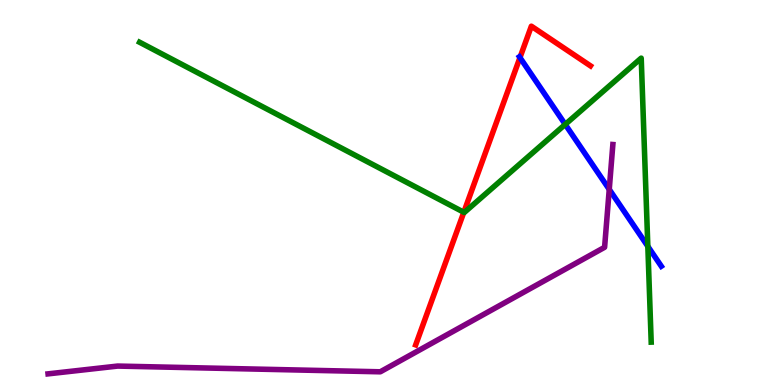[{'lines': ['blue', 'red'], 'intersections': [{'x': 6.71, 'y': 8.5}]}, {'lines': ['green', 'red'], 'intersections': [{'x': 5.98, 'y': 4.49}]}, {'lines': ['purple', 'red'], 'intersections': []}, {'lines': ['blue', 'green'], 'intersections': [{'x': 7.29, 'y': 6.77}, {'x': 8.36, 'y': 3.6}]}, {'lines': ['blue', 'purple'], 'intersections': [{'x': 7.86, 'y': 5.08}]}, {'lines': ['green', 'purple'], 'intersections': []}]